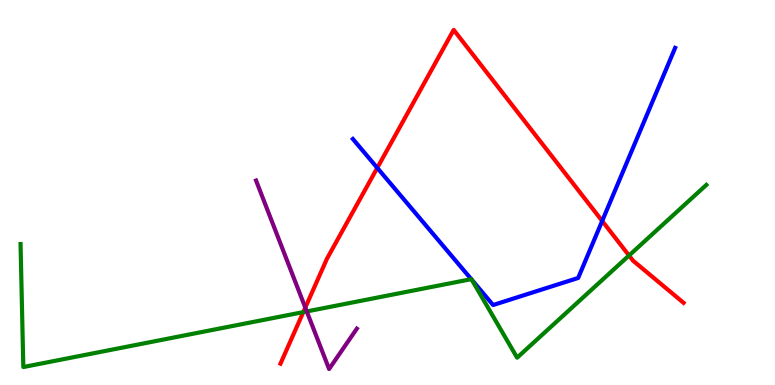[{'lines': ['blue', 'red'], 'intersections': [{'x': 4.87, 'y': 5.64}, {'x': 7.77, 'y': 4.26}]}, {'lines': ['green', 'red'], 'intersections': [{'x': 3.91, 'y': 1.89}, {'x': 8.12, 'y': 3.36}]}, {'lines': ['purple', 'red'], 'intersections': [{'x': 3.94, 'y': 2.01}]}, {'lines': ['blue', 'green'], 'intersections': [{'x': 6.08, 'y': 2.75}, {'x': 6.09, 'y': 2.73}]}, {'lines': ['blue', 'purple'], 'intersections': []}, {'lines': ['green', 'purple'], 'intersections': [{'x': 3.96, 'y': 1.91}]}]